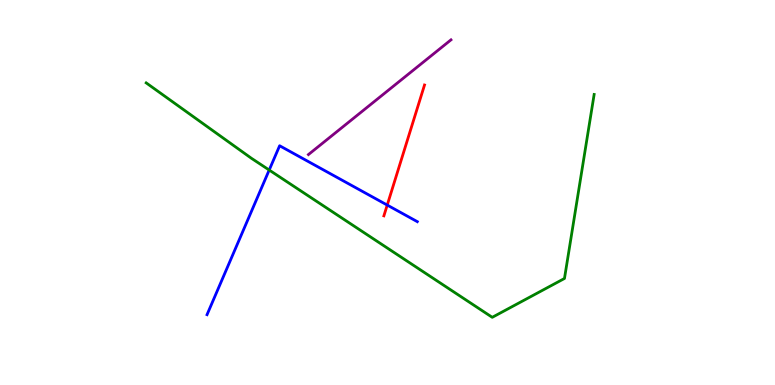[{'lines': ['blue', 'red'], 'intersections': [{'x': 5.0, 'y': 4.67}]}, {'lines': ['green', 'red'], 'intersections': []}, {'lines': ['purple', 'red'], 'intersections': []}, {'lines': ['blue', 'green'], 'intersections': [{'x': 3.47, 'y': 5.58}]}, {'lines': ['blue', 'purple'], 'intersections': []}, {'lines': ['green', 'purple'], 'intersections': []}]